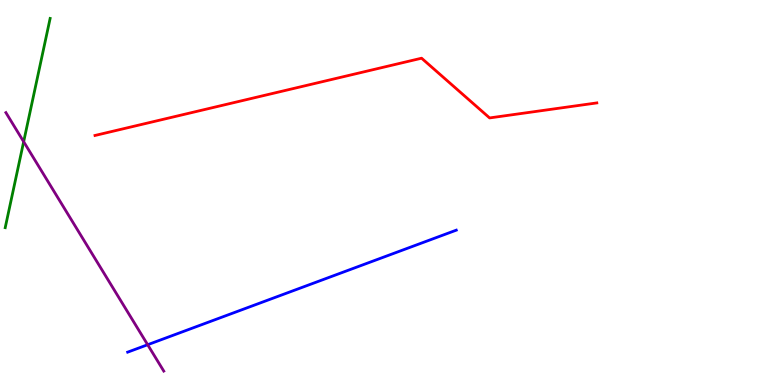[{'lines': ['blue', 'red'], 'intersections': []}, {'lines': ['green', 'red'], 'intersections': []}, {'lines': ['purple', 'red'], 'intersections': []}, {'lines': ['blue', 'green'], 'intersections': []}, {'lines': ['blue', 'purple'], 'intersections': [{'x': 1.91, 'y': 1.05}]}, {'lines': ['green', 'purple'], 'intersections': [{'x': 0.305, 'y': 6.32}]}]